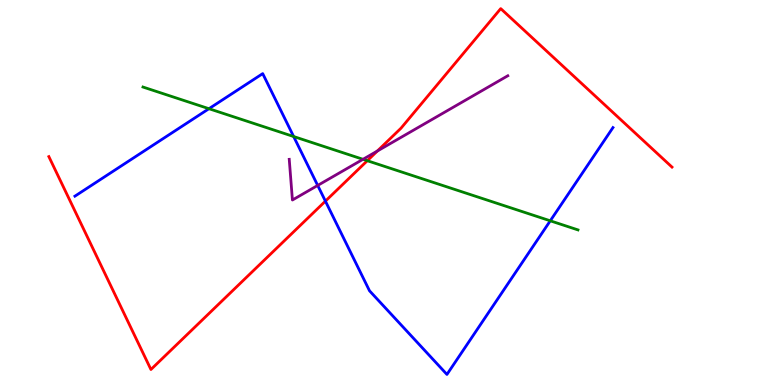[{'lines': ['blue', 'red'], 'intersections': [{'x': 4.2, 'y': 4.78}]}, {'lines': ['green', 'red'], 'intersections': [{'x': 4.74, 'y': 5.83}]}, {'lines': ['purple', 'red'], 'intersections': [{'x': 4.87, 'y': 6.08}]}, {'lines': ['blue', 'green'], 'intersections': [{'x': 2.7, 'y': 7.18}, {'x': 3.79, 'y': 6.45}, {'x': 7.1, 'y': 4.26}]}, {'lines': ['blue', 'purple'], 'intersections': [{'x': 4.1, 'y': 5.18}]}, {'lines': ['green', 'purple'], 'intersections': [{'x': 4.68, 'y': 5.86}]}]